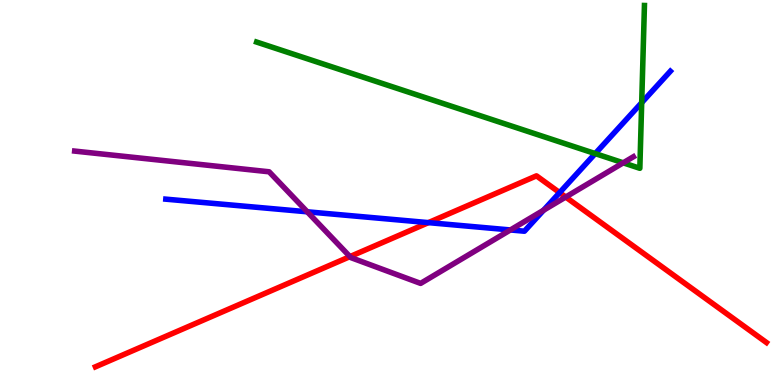[{'lines': ['blue', 'red'], 'intersections': [{'x': 5.53, 'y': 4.22}, {'x': 7.22, 'y': 5.0}]}, {'lines': ['green', 'red'], 'intersections': []}, {'lines': ['purple', 'red'], 'intersections': [{'x': 4.52, 'y': 3.33}, {'x': 7.3, 'y': 4.88}]}, {'lines': ['blue', 'green'], 'intersections': [{'x': 7.68, 'y': 6.01}, {'x': 8.28, 'y': 7.33}]}, {'lines': ['blue', 'purple'], 'intersections': [{'x': 3.96, 'y': 4.5}, {'x': 6.59, 'y': 4.03}, {'x': 7.01, 'y': 4.54}]}, {'lines': ['green', 'purple'], 'intersections': [{'x': 8.04, 'y': 5.77}]}]